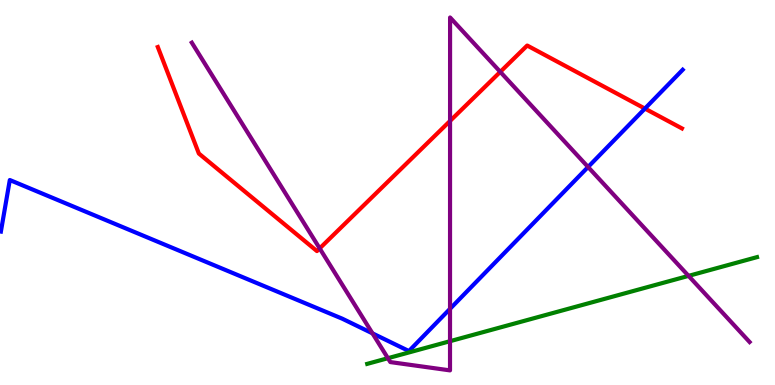[{'lines': ['blue', 'red'], 'intersections': [{'x': 8.32, 'y': 7.18}]}, {'lines': ['green', 'red'], 'intersections': []}, {'lines': ['purple', 'red'], 'intersections': [{'x': 4.12, 'y': 3.55}, {'x': 5.81, 'y': 6.86}, {'x': 6.46, 'y': 8.13}]}, {'lines': ['blue', 'green'], 'intersections': []}, {'lines': ['blue', 'purple'], 'intersections': [{'x': 4.81, 'y': 1.34}, {'x': 5.81, 'y': 1.98}, {'x': 7.59, 'y': 5.66}]}, {'lines': ['green', 'purple'], 'intersections': [{'x': 5.01, 'y': 0.696}, {'x': 5.81, 'y': 1.14}, {'x': 8.88, 'y': 2.83}]}]